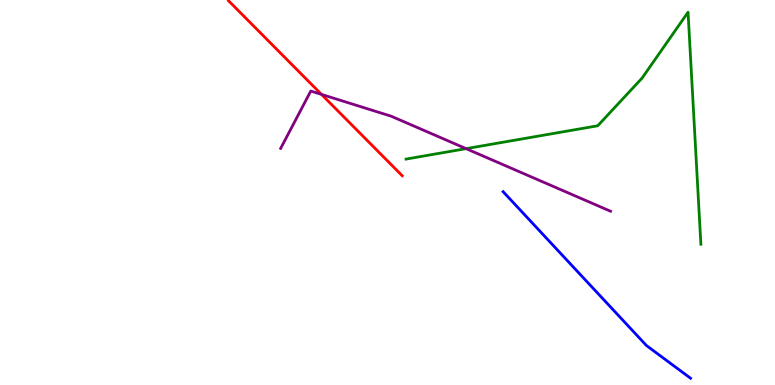[{'lines': ['blue', 'red'], 'intersections': []}, {'lines': ['green', 'red'], 'intersections': []}, {'lines': ['purple', 'red'], 'intersections': [{'x': 4.15, 'y': 7.55}]}, {'lines': ['blue', 'green'], 'intersections': []}, {'lines': ['blue', 'purple'], 'intersections': []}, {'lines': ['green', 'purple'], 'intersections': [{'x': 6.01, 'y': 6.14}]}]